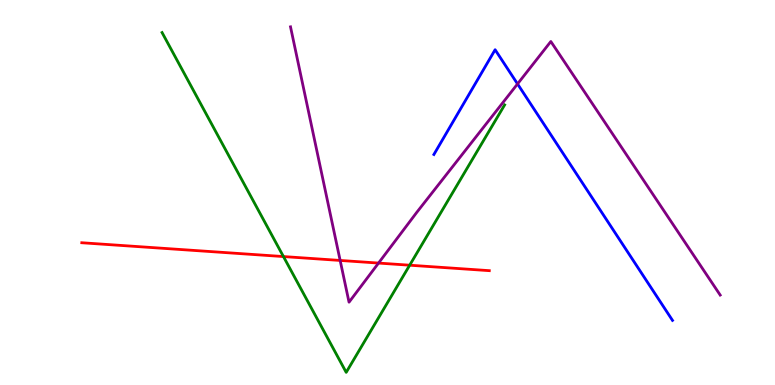[{'lines': ['blue', 'red'], 'intersections': []}, {'lines': ['green', 'red'], 'intersections': [{'x': 3.66, 'y': 3.34}, {'x': 5.29, 'y': 3.11}]}, {'lines': ['purple', 'red'], 'intersections': [{'x': 4.39, 'y': 3.24}, {'x': 4.88, 'y': 3.17}]}, {'lines': ['blue', 'green'], 'intersections': []}, {'lines': ['blue', 'purple'], 'intersections': [{'x': 6.68, 'y': 7.82}]}, {'lines': ['green', 'purple'], 'intersections': []}]